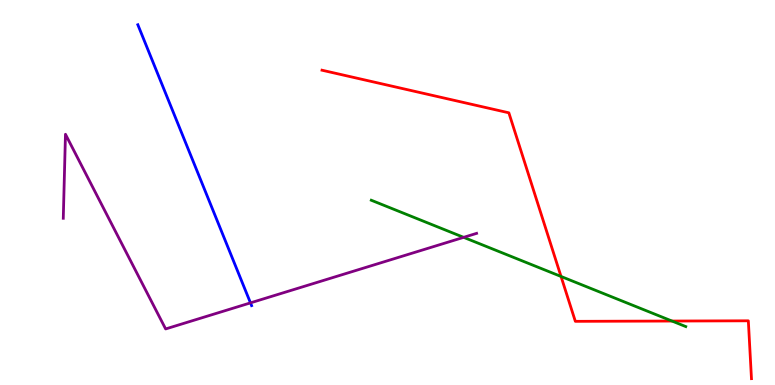[{'lines': ['blue', 'red'], 'intersections': []}, {'lines': ['green', 'red'], 'intersections': [{'x': 7.24, 'y': 2.82}, {'x': 8.67, 'y': 1.66}]}, {'lines': ['purple', 'red'], 'intersections': []}, {'lines': ['blue', 'green'], 'intersections': []}, {'lines': ['blue', 'purple'], 'intersections': [{'x': 3.23, 'y': 2.13}]}, {'lines': ['green', 'purple'], 'intersections': [{'x': 5.98, 'y': 3.84}]}]